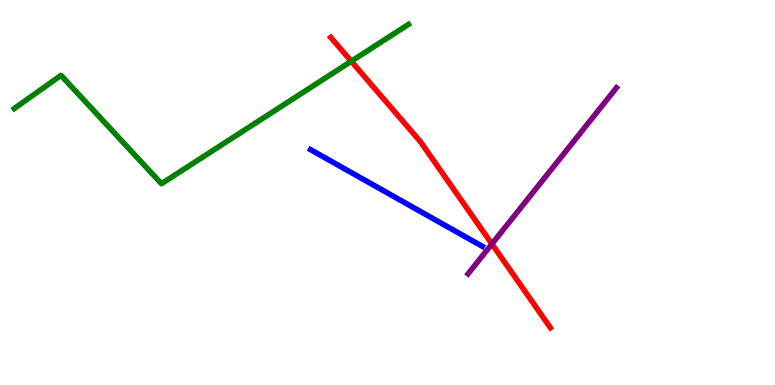[{'lines': ['blue', 'red'], 'intersections': []}, {'lines': ['green', 'red'], 'intersections': [{'x': 4.53, 'y': 8.41}]}, {'lines': ['purple', 'red'], 'intersections': [{'x': 6.35, 'y': 3.66}]}, {'lines': ['blue', 'green'], 'intersections': []}, {'lines': ['blue', 'purple'], 'intersections': []}, {'lines': ['green', 'purple'], 'intersections': []}]